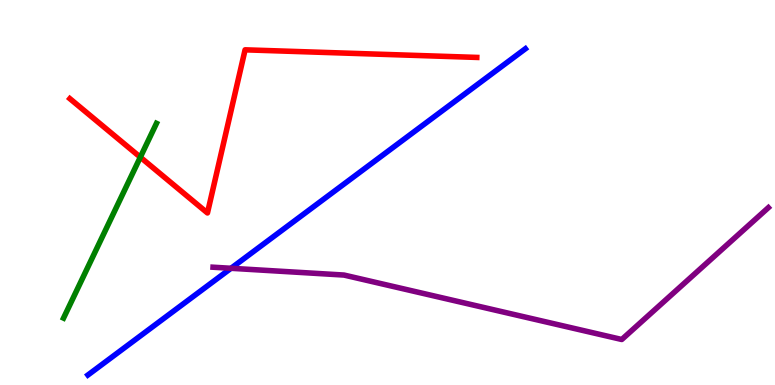[{'lines': ['blue', 'red'], 'intersections': []}, {'lines': ['green', 'red'], 'intersections': [{'x': 1.81, 'y': 5.92}]}, {'lines': ['purple', 'red'], 'intersections': []}, {'lines': ['blue', 'green'], 'intersections': []}, {'lines': ['blue', 'purple'], 'intersections': [{'x': 2.98, 'y': 3.03}]}, {'lines': ['green', 'purple'], 'intersections': []}]